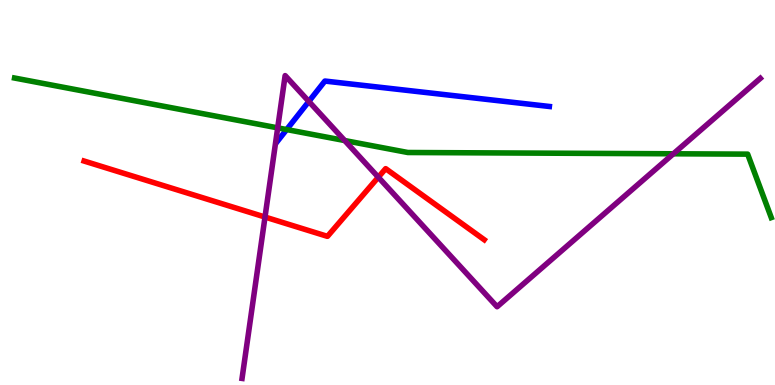[{'lines': ['blue', 'red'], 'intersections': []}, {'lines': ['green', 'red'], 'intersections': []}, {'lines': ['purple', 'red'], 'intersections': [{'x': 3.42, 'y': 4.36}, {'x': 4.88, 'y': 5.4}]}, {'lines': ['blue', 'green'], 'intersections': [{'x': 3.7, 'y': 6.63}]}, {'lines': ['blue', 'purple'], 'intersections': [{'x': 3.98, 'y': 7.37}]}, {'lines': ['green', 'purple'], 'intersections': [{'x': 3.58, 'y': 6.68}, {'x': 4.45, 'y': 6.35}, {'x': 8.69, 'y': 6.01}]}]